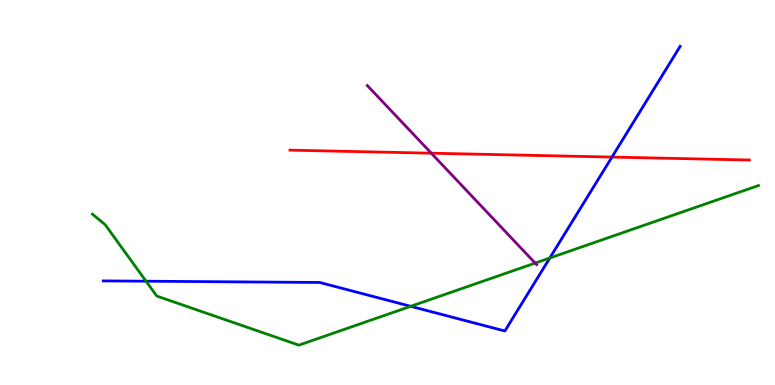[{'lines': ['blue', 'red'], 'intersections': [{'x': 7.9, 'y': 5.92}]}, {'lines': ['green', 'red'], 'intersections': []}, {'lines': ['purple', 'red'], 'intersections': [{'x': 5.56, 'y': 6.02}]}, {'lines': ['blue', 'green'], 'intersections': [{'x': 1.88, 'y': 2.7}, {'x': 5.3, 'y': 2.04}, {'x': 7.09, 'y': 3.3}]}, {'lines': ['blue', 'purple'], 'intersections': []}, {'lines': ['green', 'purple'], 'intersections': [{'x': 6.91, 'y': 3.17}]}]